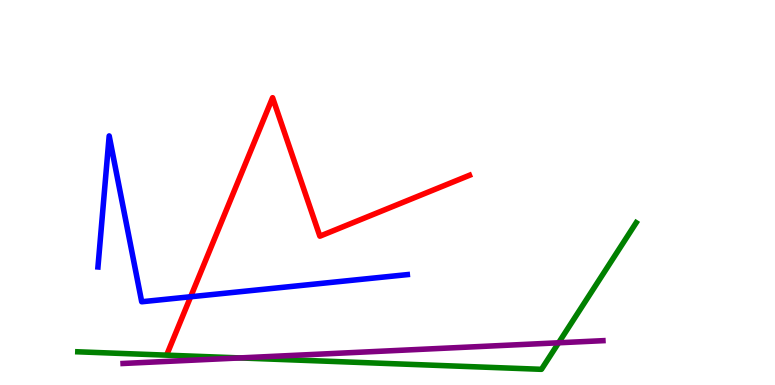[{'lines': ['blue', 'red'], 'intersections': [{'x': 2.46, 'y': 2.29}]}, {'lines': ['green', 'red'], 'intersections': []}, {'lines': ['purple', 'red'], 'intersections': []}, {'lines': ['blue', 'green'], 'intersections': []}, {'lines': ['blue', 'purple'], 'intersections': []}, {'lines': ['green', 'purple'], 'intersections': [{'x': 3.09, 'y': 0.703}, {'x': 7.21, 'y': 1.1}]}]